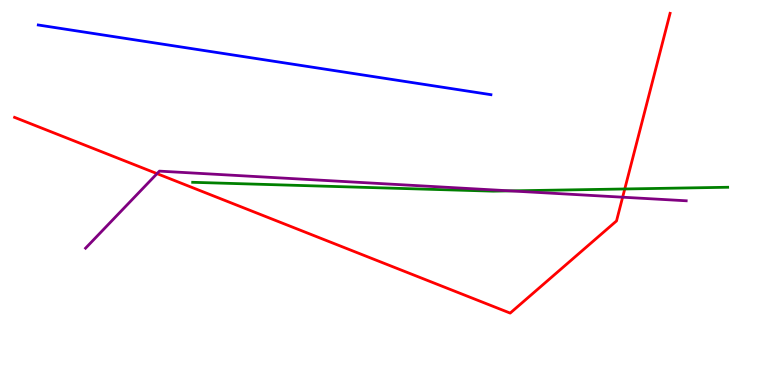[{'lines': ['blue', 'red'], 'intersections': []}, {'lines': ['green', 'red'], 'intersections': [{'x': 8.06, 'y': 5.09}]}, {'lines': ['purple', 'red'], 'intersections': [{'x': 2.03, 'y': 5.49}, {'x': 8.03, 'y': 4.88}]}, {'lines': ['blue', 'green'], 'intersections': []}, {'lines': ['blue', 'purple'], 'intersections': []}, {'lines': ['green', 'purple'], 'intersections': [{'x': 6.58, 'y': 5.04}]}]